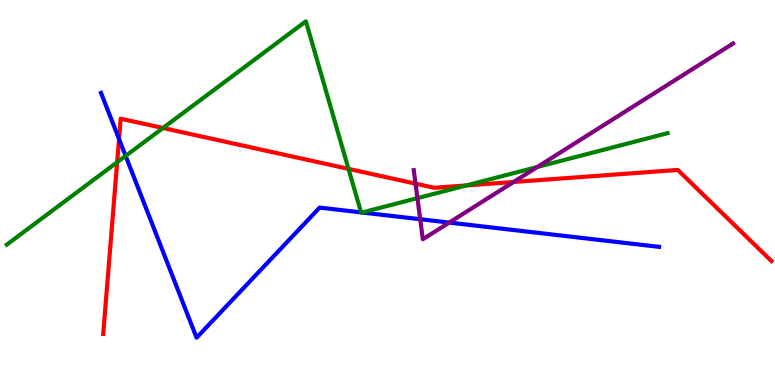[{'lines': ['blue', 'red'], 'intersections': [{'x': 1.54, 'y': 6.39}]}, {'lines': ['green', 'red'], 'intersections': [{'x': 1.51, 'y': 5.79}, {'x': 2.1, 'y': 6.68}, {'x': 4.5, 'y': 5.61}, {'x': 6.02, 'y': 5.18}]}, {'lines': ['purple', 'red'], 'intersections': [{'x': 5.36, 'y': 5.23}, {'x': 6.63, 'y': 5.27}]}, {'lines': ['blue', 'green'], 'intersections': [{'x': 1.62, 'y': 5.95}, {'x': 4.66, 'y': 4.48}, {'x': 4.67, 'y': 4.48}]}, {'lines': ['blue', 'purple'], 'intersections': [{'x': 5.42, 'y': 4.31}, {'x': 5.8, 'y': 4.22}]}, {'lines': ['green', 'purple'], 'intersections': [{'x': 5.39, 'y': 4.85}, {'x': 6.93, 'y': 5.66}]}]